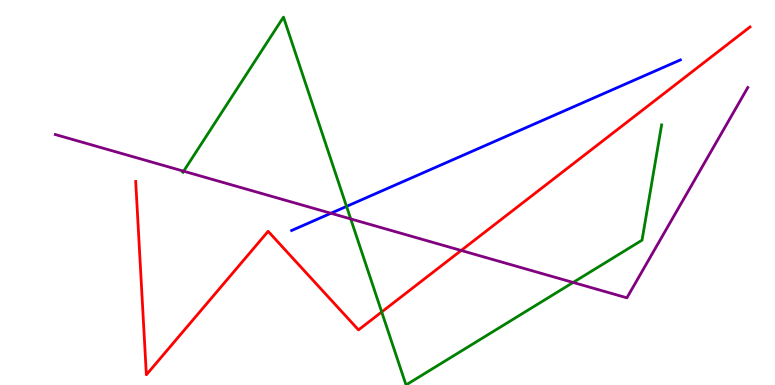[{'lines': ['blue', 'red'], 'intersections': []}, {'lines': ['green', 'red'], 'intersections': [{'x': 4.93, 'y': 1.9}]}, {'lines': ['purple', 'red'], 'intersections': [{'x': 5.95, 'y': 3.49}]}, {'lines': ['blue', 'green'], 'intersections': [{'x': 4.47, 'y': 4.64}]}, {'lines': ['blue', 'purple'], 'intersections': [{'x': 4.27, 'y': 4.46}]}, {'lines': ['green', 'purple'], 'intersections': [{'x': 2.37, 'y': 5.55}, {'x': 4.53, 'y': 4.31}, {'x': 7.4, 'y': 2.66}]}]